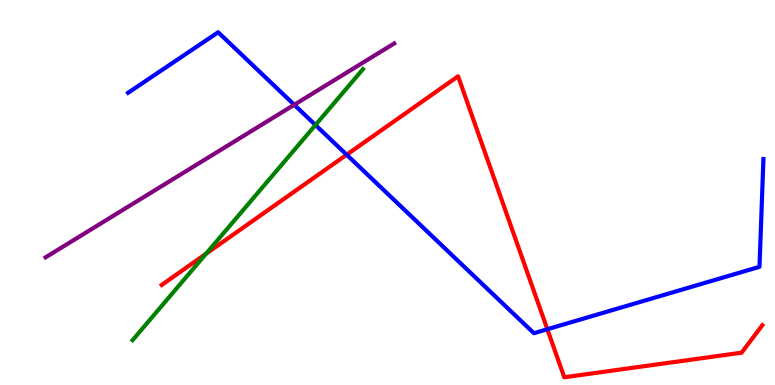[{'lines': ['blue', 'red'], 'intersections': [{'x': 4.47, 'y': 5.98}, {'x': 7.06, 'y': 1.45}]}, {'lines': ['green', 'red'], 'intersections': [{'x': 2.66, 'y': 3.41}]}, {'lines': ['purple', 'red'], 'intersections': []}, {'lines': ['blue', 'green'], 'intersections': [{'x': 4.07, 'y': 6.75}]}, {'lines': ['blue', 'purple'], 'intersections': [{'x': 3.8, 'y': 7.28}]}, {'lines': ['green', 'purple'], 'intersections': []}]